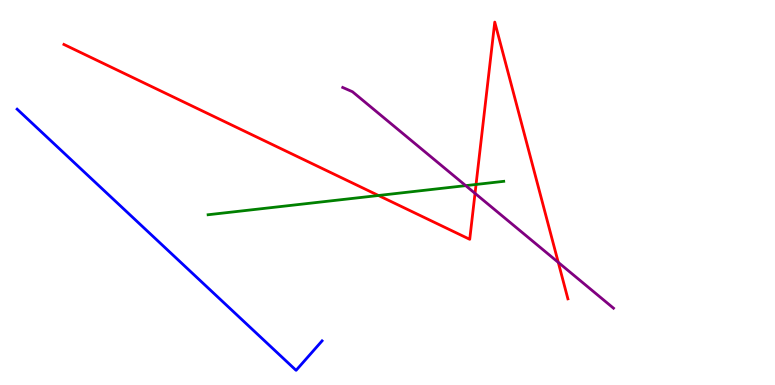[{'lines': ['blue', 'red'], 'intersections': []}, {'lines': ['green', 'red'], 'intersections': [{'x': 4.88, 'y': 4.92}, {'x': 6.14, 'y': 5.21}]}, {'lines': ['purple', 'red'], 'intersections': [{'x': 6.13, 'y': 4.98}, {'x': 7.2, 'y': 3.19}]}, {'lines': ['blue', 'green'], 'intersections': []}, {'lines': ['blue', 'purple'], 'intersections': []}, {'lines': ['green', 'purple'], 'intersections': [{'x': 6.01, 'y': 5.18}]}]